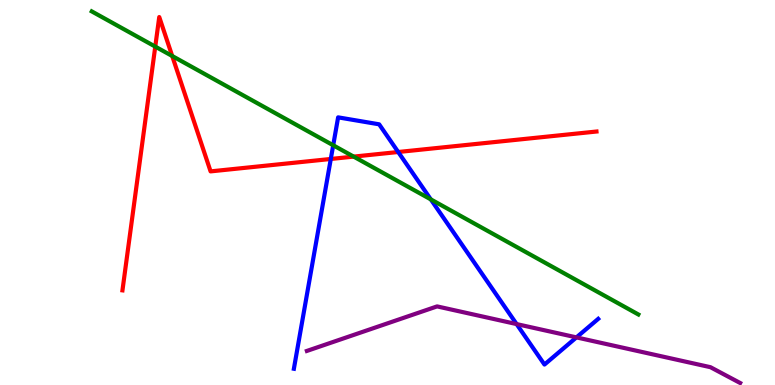[{'lines': ['blue', 'red'], 'intersections': [{'x': 4.27, 'y': 5.87}, {'x': 5.14, 'y': 6.05}]}, {'lines': ['green', 'red'], 'intersections': [{'x': 2.0, 'y': 8.79}, {'x': 2.22, 'y': 8.55}, {'x': 4.56, 'y': 5.93}]}, {'lines': ['purple', 'red'], 'intersections': []}, {'lines': ['blue', 'green'], 'intersections': [{'x': 4.3, 'y': 6.23}, {'x': 5.56, 'y': 4.82}]}, {'lines': ['blue', 'purple'], 'intersections': [{'x': 6.67, 'y': 1.58}, {'x': 7.44, 'y': 1.24}]}, {'lines': ['green', 'purple'], 'intersections': []}]